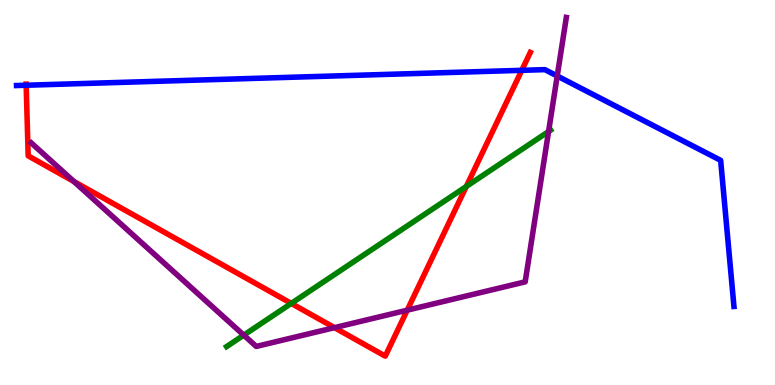[{'lines': ['blue', 'red'], 'intersections': [{'x': 0.338, 'y': 7.79}, {'x': 6.73, 'y': 8.17}]}, {'lines': ['green', 'red'], 'intersections': [{'x': 3.76, 'y': 2.12}, {'x': 6.02, 'y': 5.16}]}, {'lines': ['purple', 'red'], 'intersections': [{'x': 0.954, 'y': 5.29}, {'x': 4.32, 'y': 1.49}, {'x': 5.25, 'y': 1.94}]}, {'lines': ['blue', 'green'], 'intersections': []}, {'lines': ['blue', 'purple'], 'intersections': [{'x': 7.19, 'y': 8.03}]}, {'lines': ['green', 'purple'], 'intersections': [{'x': 3.15, 'y': 1.3}, {'x': 7.08, 'y': 6.58}]}]